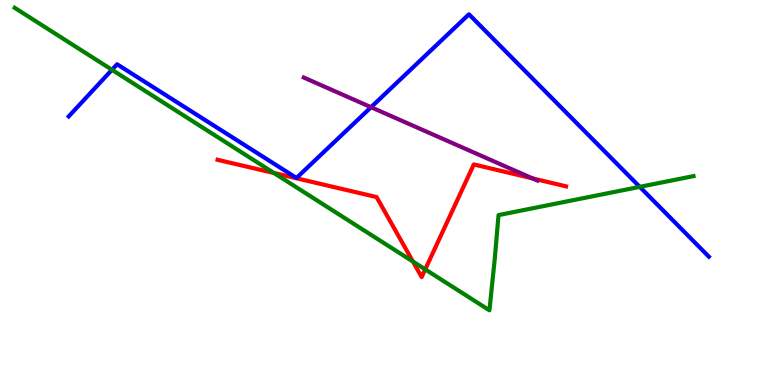[{'lines': ['blue', 'red'], 'intersections': []}, {'lines': ['green', 'red'], 'intersections': [{'x': 3.53, 'y': 5.51}, {'x': 5.33, 'y': 3.21}, {'x': 5.49, 'y': 3.0}]}, {'lines': ['purple', 'red'], 'intersections': [{'x': 6.87, 'y': 5.37}]}, {'lines': ['blue', 'green'], 'intersections': [{'x': 1.44, 'y': 8.19}, {'x': 8.25, 'y': 5.15}]}, {'lines': ['blue', 'purple'], 'intersections': [{'x': 4.79, 'y': 7.22}]}, {'lines': ['green', 'purple'], 'intersections': []}]